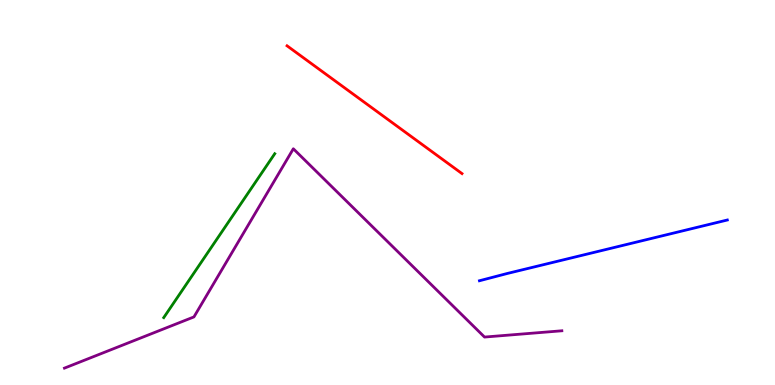[{'lines': ['blue', 'red'], 'intersections': []}, {'lines': ['green', 'red'], 'intersections': []}, {'lines': ['purple', 'red'], 'intersections': []}, {'lines': ['blue', 'green'], 'intersections': []}, {'lines': ['blue', 'purple'], 'intersections': []}, {'lines': ['green', 'purple'], 'intersections': []}]